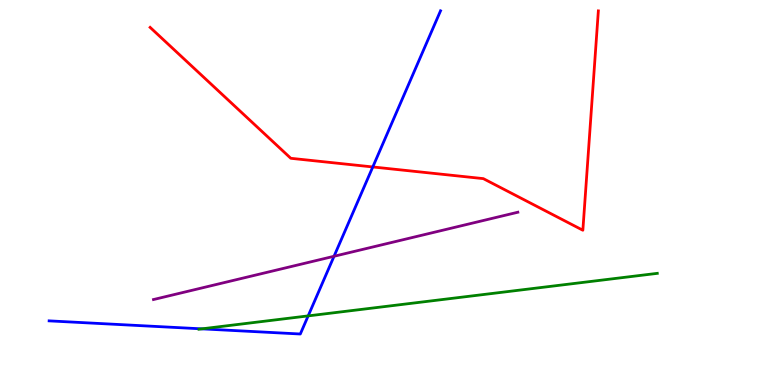[{'lines': ['blue', 'red'], 'intersections': [{'x': 4.81, 'y': 5.66}]}, {'lines': ['green', 'red'], 'intersections': []}, {'lines': ['purple', 'red'], 'intersections': []}, {'lines': ['blue', 'green'], 'intersections': [{'x': 2.6, 'y': 1.46}, {'x': 3.98, 'y': 1.79}]}, {'lines': ['blue', 'purple'], 'intersections': [{'x': 4.31, 'y': 3.34}]}, {'lines': ['green', 'purple'], 'intersections': []}]